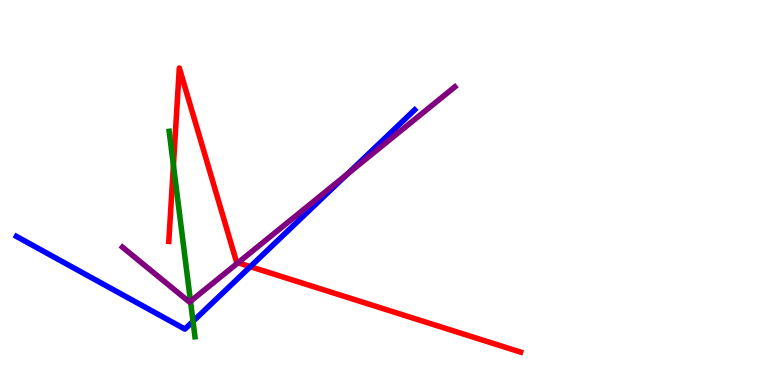[{'lines': ['blue', 'red'], 'intersections': [{'x': 3.23, 'y': 3.07}]}, {'lines': ['green', 'red'], 'intersections': [{'x': 2.24, 'y': 5.71}]}, {'lines': ['purple', 'red'], 'intersections': [{'x': 3.07, 'y': 3.18}]}, {'lines': ['blue', 'green'], 'intersections': [{'x': 2.49, 'y': 1.65}]}, {'lines': ['blue', 'purple'], 'intersections': [{'x': 4.48, 'y': 5.48}]}, {'lines': ['green', 'purple'], 'intersections': [{'x': 2.46, 'y': 2.17}]}]